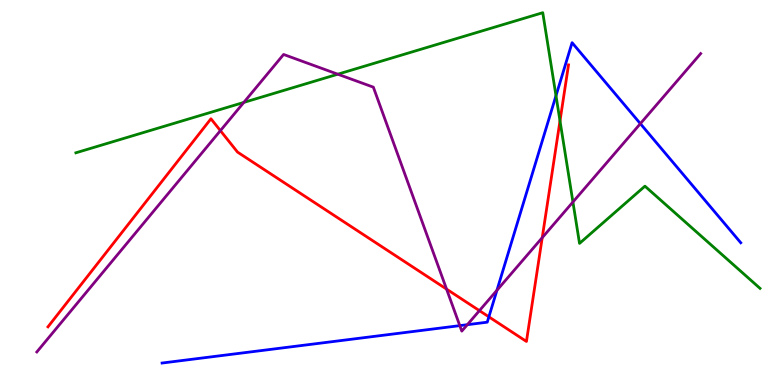[{'lines': ['blue', 'red'], 'intersections': [{'x': 6.31, 'y': 1.77}]}, {'lines': ['green', 'red'], 'intersections': [{'x': 7.23, 'y': 6.86}]}, {'lines': ['purple', 'red'], 'intersections': [{'x': 2.84, 'y': 6.61}, {'x': 5.76, 'y': 2.49}, {'x': 6.19, 'y': 1.93}, {'x': 7.0, 'y': 3.83}]}, {'lines': ['blue', 'green'], 'intersections': [{'x': 7.17, 'y': 7.51}]}, {'lines': ['blue', 'purple'], 'intersections': [{'x': 5.93, 'y': 1.54}, {'x': 6.03, 'y': 1.57}, {'x': 6.41, 'y': 2.46}, {'x': 8.26, 'y': 6.79}]}, {'lines': ['green', 'purple'], 'intersections': [{'x': 3.15, 'y': 7.34}, {'x': 4.36, 'y': 8.07}, {'x': 7.39, 'y': 4.75}]}]